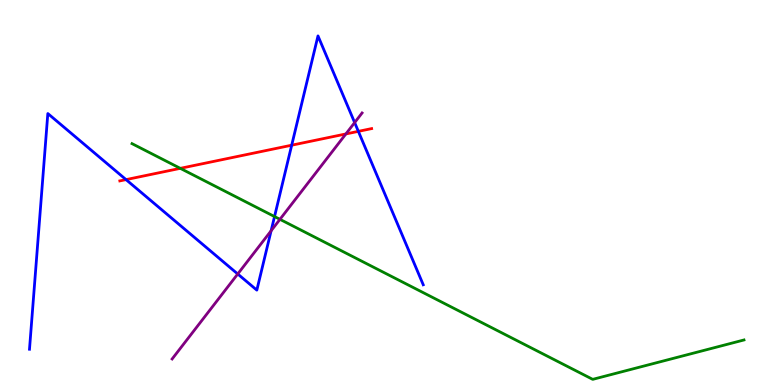[{'lines': ['blue', 'red'], 'intersections': [{'x': 1.63, 'y': 5.33}, {'x': 3.76, 'y': 6.23}, {'x': 4.62, 'y': 6.59}]}, {'lines': ['green', 'red'], 'intersections': [{'x': 2.33, 'y': 5.63}]}, {'lines': ['purple', 'red'], 'intersections': [{'x': 4.46, 'y': 6.52}]}, {'lines': ['blue', 'green'], 'intersections': [{'x': 3.54, 'y': 4.38}]}, {'lines': ['blue', 'purple'], 'intersections': [{'x': 3.07, 'y': 2.88}, {'x': 3.5, 'y': 4.01}, {'x': 4.58, 'y': 6.82}]}, {'lines': ['green', 'purple'], 'intersections': [{'x': 3.61, 'y': 4.3}]}]